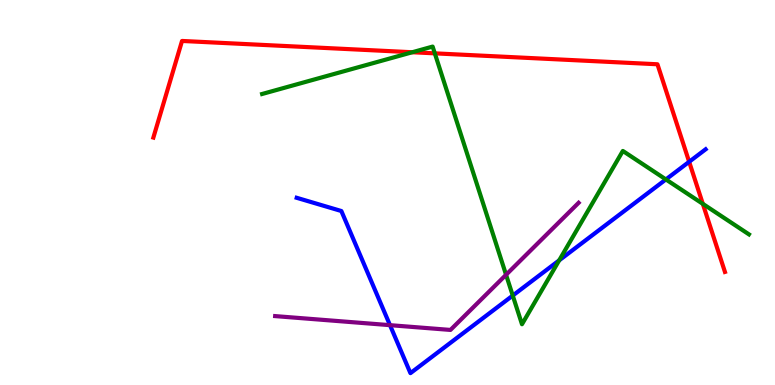[{'lines': ['blue', 'red'], 'intersections': [{'x': 8.89, 'y': 5.8}]}, {'lines': ['green', 'red'], 'intersections': [{'x': 5.32, 'y': 8.64}, {'x': 5.61, 'y': 8.61}, {'x': 9.07, 'y': 4.71}]}, {'lines': ['purple', 'red'], 'intersections': []}, {'lines': ['blue', 'green'], 'intersections': [{'x': 6.62, 'y': 2.32}, {'x': 7.22, 'y': 3.24}, {'x': 8.59, 'y': 5.34}]}, {'lines': ['blue', 'purple'], 'intersections': [{'x': 5.03, 'y': 1.55}]}, {'lines': ['green', 'purple'], 'intersections': [{'x': 6.53, 'y': 2.86}]}]